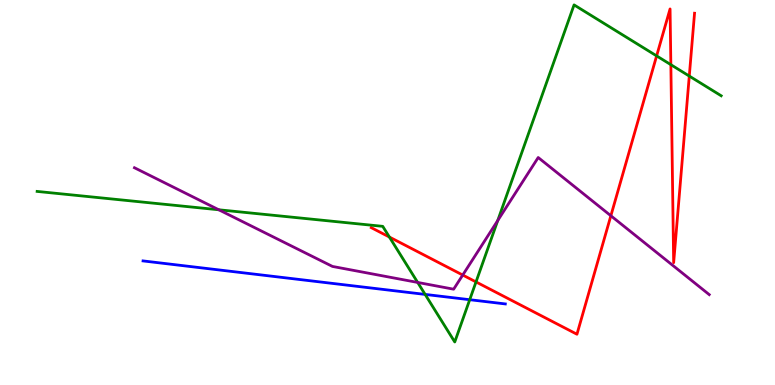[{'lines': ['blue', 'red'], 'intersections': []}, {'lines': ['green', 'red'], 'intersections': [{'x': 5.02, 'y': 3.84}, {'x': 6.14, 'y': 2.68}, {'x': 8.47, 'y': 8.55}, {'x': 8.66, 'y': 8.32}, {'x': 8.89, 'y': 8.02}]}, {'lines': ['purple', 'red'], 'intersections': [{'x': 5.97, 'y': 2.86}, {'x': 7.88, 'y': 4.4}]}, {'lines': ['blue', 'green'], 'intersections': [{'x': 5.49, 'y': 2.35}, {'x': 6.06, 'y': 2.22}]}, {'lines': ['blue', 'purple'], 'intersections': []}, {'lines': ['green', 'purple'], 'intersections': [{'x': 2.82, 'y': 4.55}, {'x': 5.39, 'y': 2.66}, {'x': 6.42, 'y': 4.27}]}]